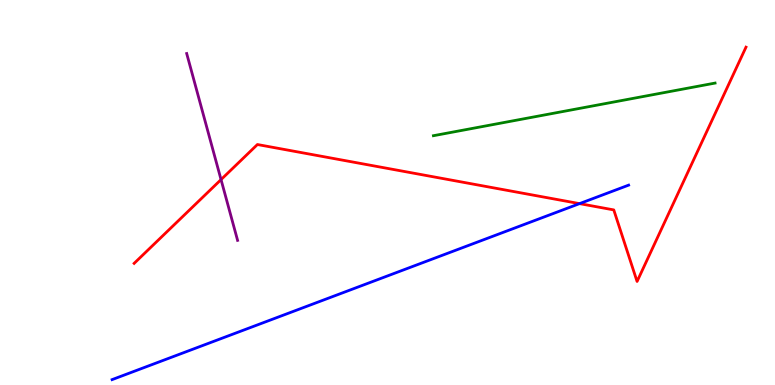[{'lines': ['blue', 'red'], 'intersections': [{'x': 7.48, 'y': 4.71}]}, {'lines': ['green', 'red'], 'intersections': []}, {'lines': ['purple', 'red'], 'intersections': [{'x': 2.85, 'y': 5.34}]}, {'lines': ['blue', 'green'], 'intersections': []}, {'lines': ['blue', 'purple'], 'intersections': []}, {'lines': ['green', 'purple'], 'intersections': []}]